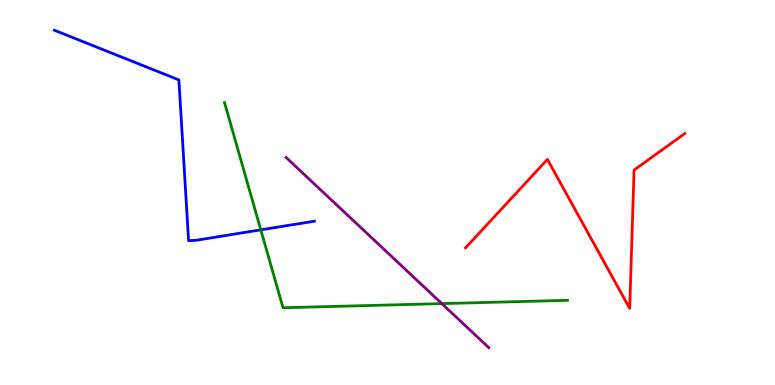[{'lines': ['blue', 'red'], 'intersections': []}, {'lines': ['green', 'red'], 'intersections': []}, {'lines': ['purple', 'red'], 'intersections': []}, {'lines': ['blue', 'green'], 'intersections': [{'x': 3.37, 'y': 4.03}]}, {'lines': ['blue', 'purple'], 'intersections': []}, {'lines': ['green', 'purple'], 'intersections': [{'x': 5.7, 'y': 2.11}]}]